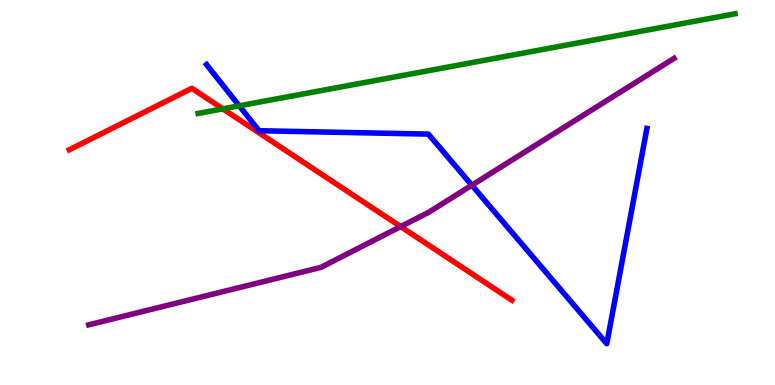[{'lines': ['blue', 'red'], 'intersections': []}, {'lines': ['green', 'red'], 'intersections': [{'x': 2.88, 'y': 7.17}]}, {'lines': ['purple', 'red'], 'intersections': [{'x': 5.17, 'y': 4.11}]}, {'lines': ['blue', 'green'], 'intersections': [{'x': 3.09, 'y': 7.25}]}, {'lines': ['blue', 'purple'], 'intersections': [{'x': 6.09, 'y': 5.19}]}, {'lines': ['green', 'purple'], 'intersections': []}]